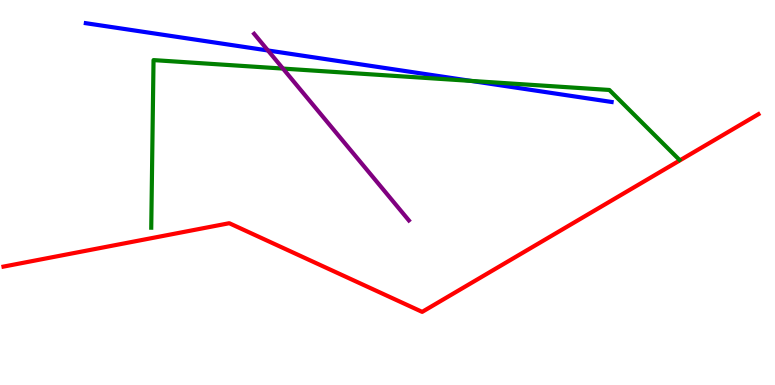[{'lines': ['blue', 'red'], 'intersections': []}, {'lines': ['green', 'red'], 'intersections': []}, {'lines': ['purple', 'red'], 'intersections': []}, {'lines': ['blue', 'green'], 'intersections': [{'x': 6.08, 'y': 7.9}]}, {'lines': ['blue', 'purple'], 'intersections': [{'x': 3.46, 'y': 8.69}]}, {'lines': ['green', 'purple'], 'intersections': [{'x': 3.65, 'y': 8.22}]}]